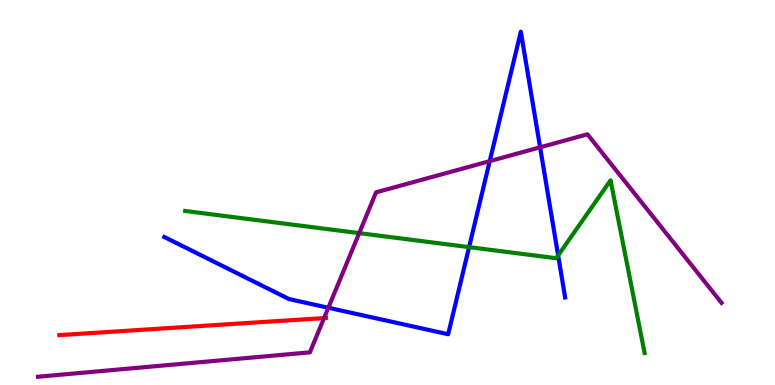[{'lines': ['blue', 'red'], 'intersections': []}, {'lines': ['green', 'red'], 'intersections': []}, {'lines': ['purple', 'red'], 'intersections': [{'x': 4.18, 'y': 1.74}]}, {'lines': ['blue', 'green'], 'intersections': [{'x': 6.05, 'y': 3.58}, {'x': 7.2, 'y': 3.37}]}, {'lines': ['blue', 'purple'], 'intersections': [{'x': 4.24, 'y': 2.01}, {'x': 6.32, 'y': 5.81}, {'x': 6.97, 'y': 6.17}]}, {'lines': ['green', 'purple'], 'intersections': [{'x': 4.63, 'y': 3.94}]}]